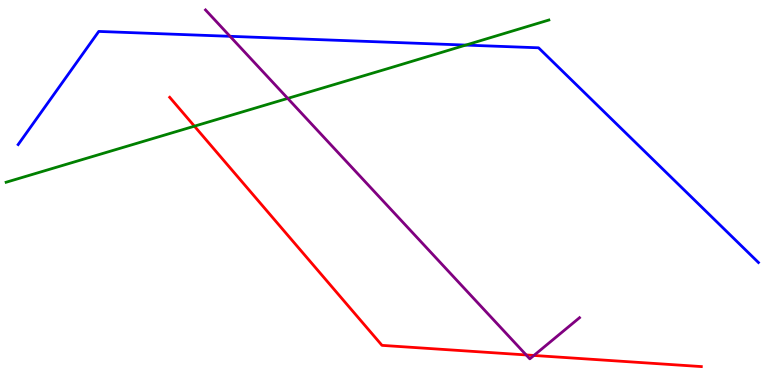[{'lines': ['blue', 'red'], 'intersections': []}, {'lines': ['green', 'red'], 'intersections': [{'x': 2.51, 'y': 6.72}]}, {'lines': ['purple', 'red'], 'intersections': [{'x': 6.79, 'y': 0.781}, {'x': 6.89, 'y': 0.767}]}, {'lines': ['blue', 'green'], 'intersections': [{'x': 6.01, 'y': 8.83}]}, {'lines': ['blue', 'purple'], 'intersections': [{'x': 2.97, 'y': 9.06}]}, {'lines': ['green', 'purple'], 'intersections': [{'x': 3.71, 'y': 7.44}]}]